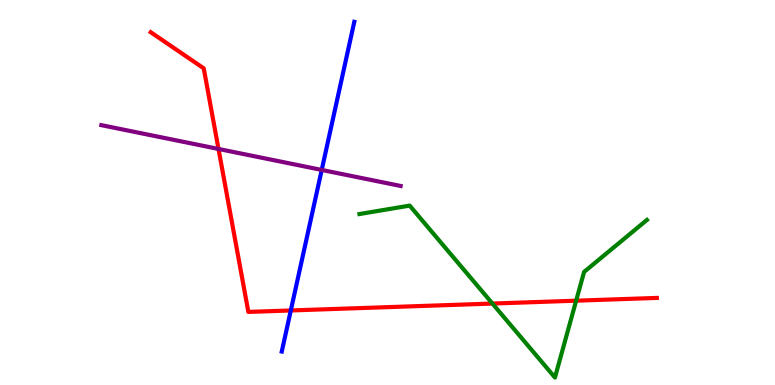[{'lines': ['blue', 'red'], 'intersections': [{'x': 3.75, 'y': 1.94}]}, {'lines': ['green', 'red'], 'intersections': [{'x': 6.35, 'y': 2.12}, {'x': 7.43, 'y': 2.19}]}, {'lines': ['purple', 'red'], 'intersections': [{'x': 2.82, 'y': 6.13}]}, {'lines': ['blue', 'green'], 'intersections': []}, {'lines': ['blue', 'purple'], 'intersections': [{'x': 4.15, 'y': 5.59}]}, {'lines': ['green', 'purple'], 'intersections': []}]